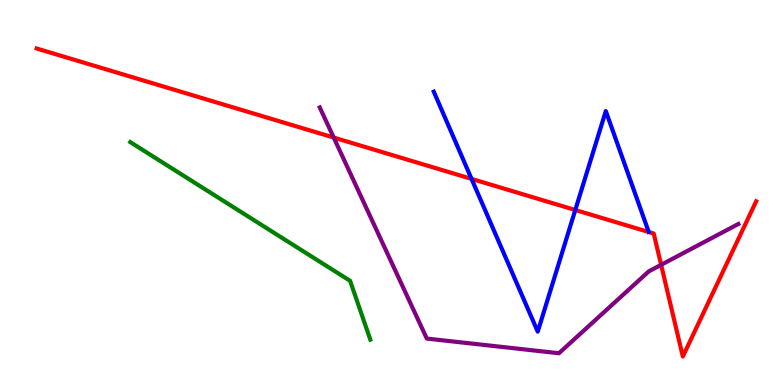[{'lines': ['blue', 'red'], 'intersections': [{'x': 6.08, 'y': 5.35}, {'x': 7.42, 'y': 4.55}]}, {'lines': ['green', 'red'], 'intersections': []}, {'lines': ['purple', 'red'], 'intersections': [{'x': 4.31, 'y': 6.43}, {'x': 8.53, 'y': 3.12}]}, {'lines': ['blue', 'green'], 'intersections': []}, {'lines': ['blue', 'purple'], 'intersections': []}, {'lines': ['green', 'purple'], 'intersections': []}]